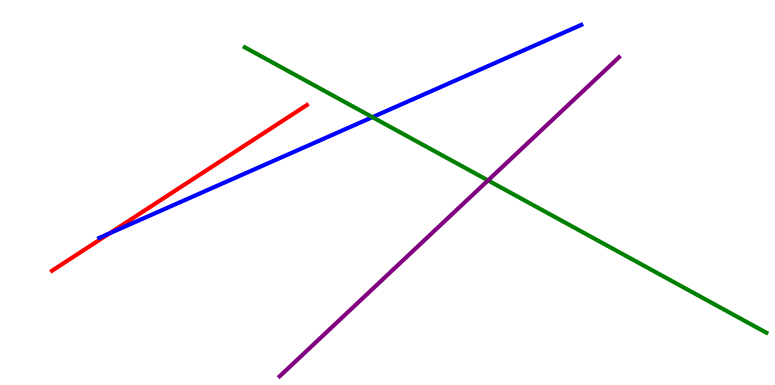[{'lines': ['blue', 'red'], 'intersections': [{'x': 1.41, 'y': 3.94}]}, {'lines': ['green', 'red'], 'intersections': []}, {'lines': ['purple', 'red'], 'intersections': []}, {'lines': ['blue', 'green'], 'intersections': [{'x': 4.81, 'y': 6.96}]}, {'lines': ['blue', 'purple'], 'intersections': []}, {'lines': ['green', 'purple'], 'intersections': [{'x': 6.3, 'y': 5.31}]}]